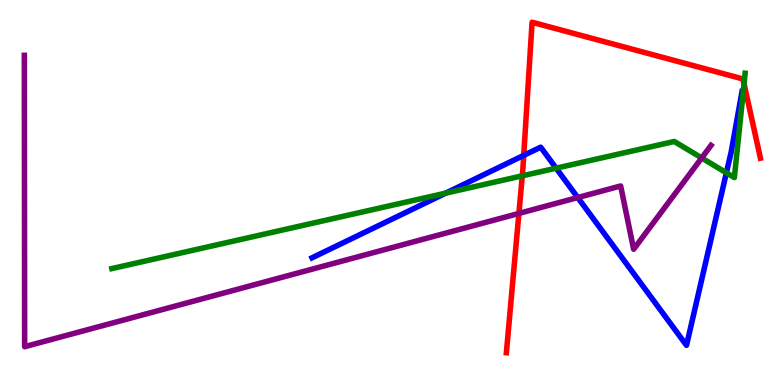[{'lines': ['blue', 'red'], 'intersections': [{'x': 6.76, 'y': 5.96}]}, {'lines': ['green', 'red'], 'intersections': [{'x': 6.74, 'y': 5.43}, {'x': 9.6, 'y': 7.82}]}, {'lines': ['purple', 'red'], 'intersections': [{'x': 6.7, 'y': 4.46}]}, {'lines': ['blue', 'green'], 'intersections': [{'x': 5.75, 'y': 4.98}, {'x': 7.18, 'y': 5.63}, {'x': 9.37, 'y': 5.51}]}, {'lines': ['blue', 'purple'], 'intersections': [{'x': 7.45, 'y': 4.87}]}, {'lines': ['green', 'purple'], 'intersections': [{'x': 9.05, 'y': 5.9}]}]